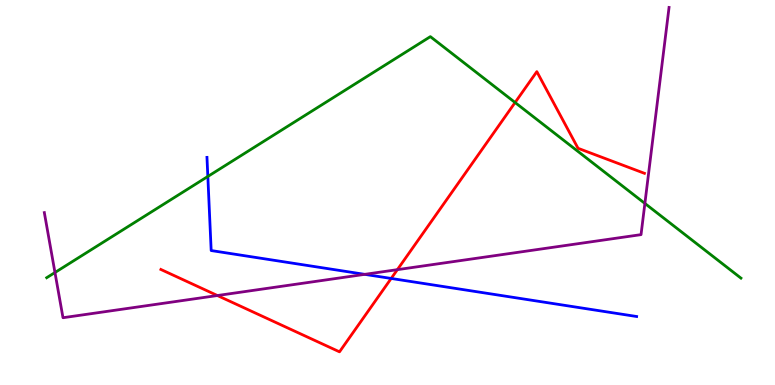[{'lines': ['blue', 'red'], 'intersections': [{'x': 5.05, 'y': 2.77}]}, {'lines': ['green', 'red'], 'intersections': [{'x': 6.65, 'y': 7.34}]}, {'lines': ['purple', 'red'], 'intersections': [{'x': 2.81, 'y': 2.32}, {'x': 5.13, 'y': 3.0}]}, {'lines': ['blue', 'green'], 'intersections': [{'x': 2.68, 'y': 5.42}]}, {'lines': ['blue', 'purple'], 'intersections': [{'x': 4.71, 'y': 2.87}]}, {'lines': ['green', 'purple'], 'intersections': [{'x': 0.709, 'y': 2.92}, {'x': 8.32, 'y': 4.72}]}]